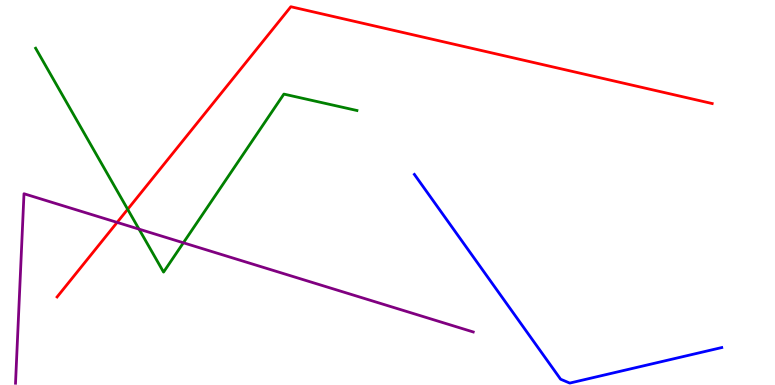[{'lines': ['blue', 'red'], 'intersections': []}, {'lines': ['green', 'red'], 'intersections': [{'x': 1.65, 'y': 4.56}]}, {'lines': ['purple', 'red'], 'intersections': [{'x': 1.51, 'y': 4.22}]}, {'lines': ['blue', 'green'], 'intersections': []}, {'lines': ['blue', 'purple'], 'intersections': []}, {'lines': ['green', 'purple'], 'intersections': [{'x': 1.79, 'y': 4.05}, {'x': 2.37, 'y': 3.69}]}]